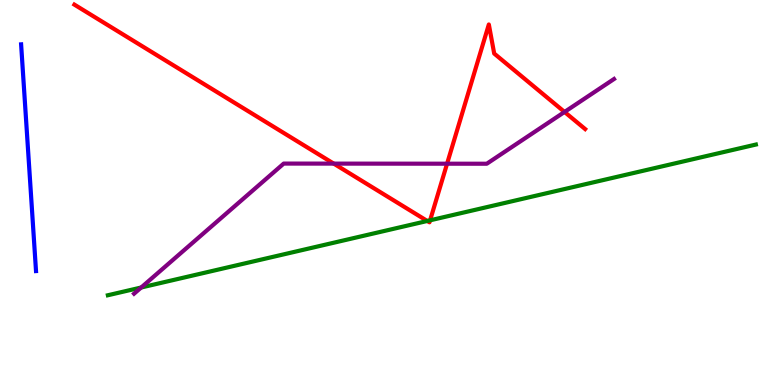[{'lines': ['blue', 'red'], 'intersections': []}, {'lines': ['green', 'red'], 'intersections': [{'x': 5.51, 'y': 4.26}, {'x': 5.55, 'y': 4.28}]}, {'lines': ['purple', 'red'], 'intersections': [{'x': 4.31, 'y': 5.75}, {'x': 5.77, 'y': 5.75}, {'x': 7.28, 'y': 7.09}]}, {'lines': ['blue', 'green'], 'intersections': []}, {'lines': ['blue', 'purple'], 'intersections': []}, {'lines': ['green', 'purple'], 'intersections': [{'x': 1.82, 'y': 2.53}]}]